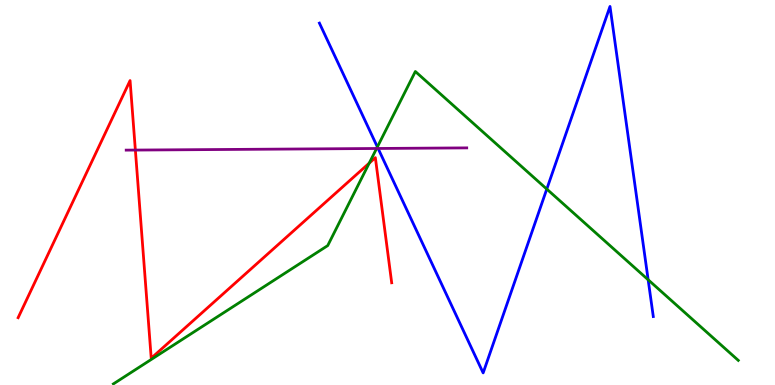[{'lines': ['blue', 'red'], 'intersections': []}, {'lines': ['green', 'red'], 'intersections': [{'x': 4.76, 'y': 5.76}]}, {'lines': ['purple', 'red'], 'intersections': [{'x': 1.75, 'y': 6.1}]}, {'lines': ['blue', 'green'], 'intersections': [{'x': 4.87, 'y': 6.18}, {'x': 7.06, 'y': 5.09}, {'x': 8.36, 'y': 2.73}]}, {'lines': ['blue', 'purple'], 'intersections': [{'x': 4.88, 'y': 6.14}]}, {'lines': ['green', 'purple'], 'intersections': [{'x': 4.86, 'y': 6.14}]}]